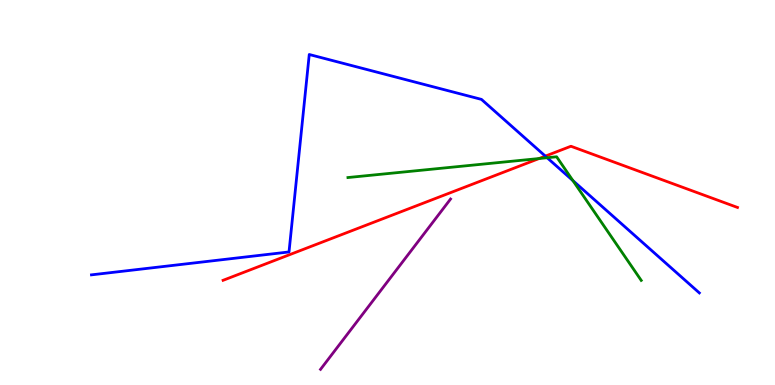[{'lines': ['blue', 'red'], 'intersections': [{'x': 7.04, 'y': 5.94}]}, {'lines': ['green', 'red'], 'intersections': [{'x': 6.96, 'y': 5.88}]}, {'lines': ['purple', 'red'], 'intersections': []}, {'lines': ['blue', 'green'], 'intersections': [{'x': 7.06, 'y': 5.9}, {'x': 7.39, 'y': 5.31}]}, {'lines': ['blue', 'purple'], 'intersections': []}, {'lines': ['green', 'purple'], 'intersections': []}]